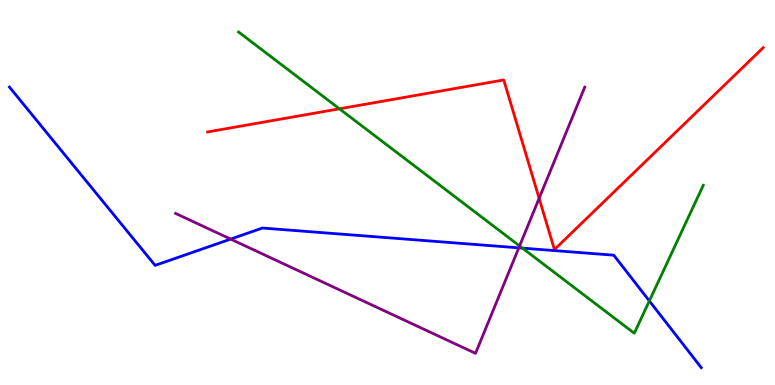[{'lines': ['blue', 'red'], 'intersections': []}, {'lines': ['green', 'red'], 'intersections': [{'x': 4.38, 'y': 7.17}]}, {'lines': ['purple', 'red'], 'intersections': [{'x': 6.96, 'y': 4.85}]}, {'lines': ['blue', 'green'], 'intersections': [{'x': 6.74, 'y': 3.56}, {'x': 8.38, 'y': 2.18}]}, {'lines': ['blue', 'purple'], 'intersections': [{'x': 2.98, 'y': 3.79}, {'x': 6.69, 'y': 3.56}]}, {'lines': ['green', 'purple'], 'intersections': [{'x': 6.7, 'y': 3.61}]}]